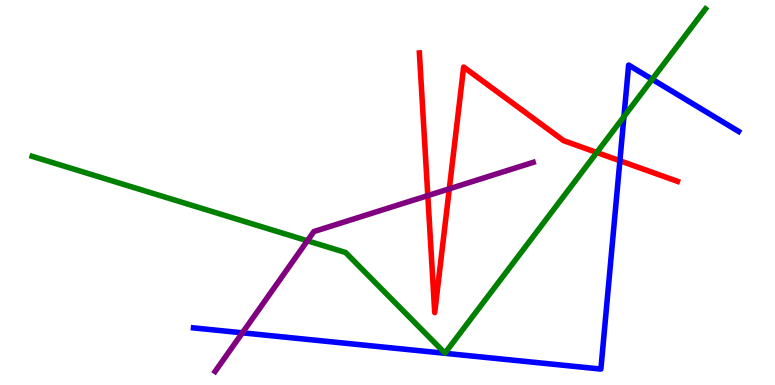[{'lines': ['blue', 'red'], 'intersections': [{'x': 8.0, 'y': 5.82}]}, {'lines': ['green', 'red'], 'intersections': [{'x': 7.7, 'y': 6.04}]}, {'lines': ['purple', 'red'], 'intersections': [{'x': 5.52, 'y': 4.92}, {'x': 5.8, 'y': 5.1}]}, {'lines': ['blue', 'green'], 'intersections': [{'x': 8.05, 'y': 6.97}, {'x': 8.42, 'y': 7.94}]}, {'lines': ['blue', 'purple'], 'intersections': [{'x': 3.13, 'y': 1.36}]}, {'lines': ['green', 'purple'], 'intersections': [{'x': 3.97, 'y': 3.75}]}]